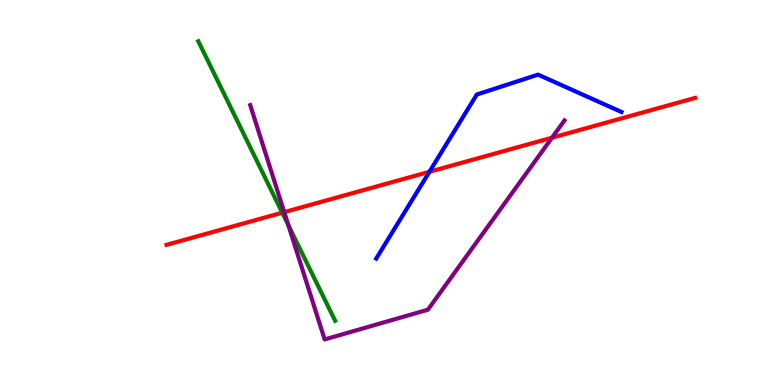[{'lines': ['blue', 'red'], 'intersections': [{'x': 5.54, 'y': 5.54}]}, {'lines': ['green', 'red'], 'intersections': [{'x': 3.64, 'y': 4.48}]}, {'lines': ['purple', 'red'], 'intersections': [{'x': 3.67, 'y': 4.49}, {'x': 7.12, 'y': 6.42}]}, {'lines': ['blue', 'green'], 'intersections': []}, {'lines': ['blue', 'purple'], 'intersections': []}, {'lines': ['green', 'purple'], 'intersections': [{'x': 3.72, 'y': 4.15}]}]